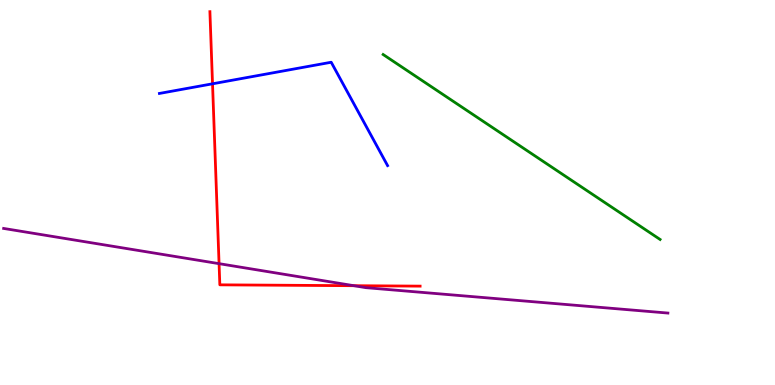[{'lines': ['blue', 'red'], 'intersections': [{'x': 2.74, 'y': 7.82}]}, {'lines': ['green', 'red'], 'intersections': []}, {'lines': ['purple', 'red'], 'intersections': [{'x': 2.83, 'y': 3.15}, {'x': 4.57, 'y': 2.58}]}, {'lines': ['blue', 'green'], 'intersections': []}, {'lines': ['blue', 'purple'], 'intersections': []}, {'lines': ['green', 'purple'], 'intersections': []}]